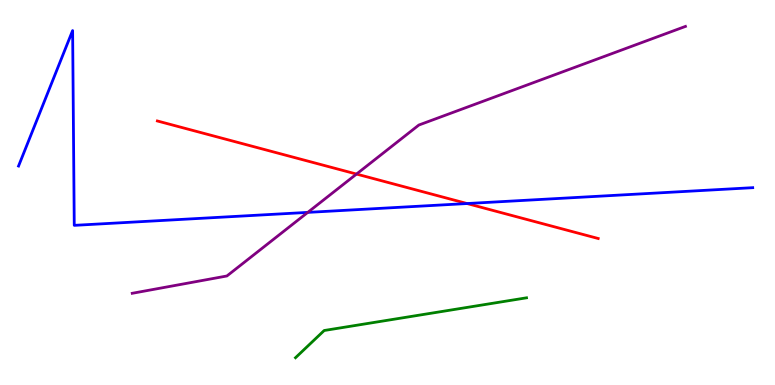[{'lines': ['blue', 'red'], 'intersections': [{'x': 6.03, 'y': 4.71}]}, {'lines': ['green', 'red'], 'intersections': []}, {'lines': ['purple', 'red'], 'intersections': [{'x': 4.6, 'y': 5.48}]}, {'lines': ['blue', 'green'], 'intersections': []}, {'lines': ['blue', 'purple'], 'intersections': [{'x': 3.97, 'y': 4.48}]}, {'lines': ['green', 'purple'], 'intersections': []}]